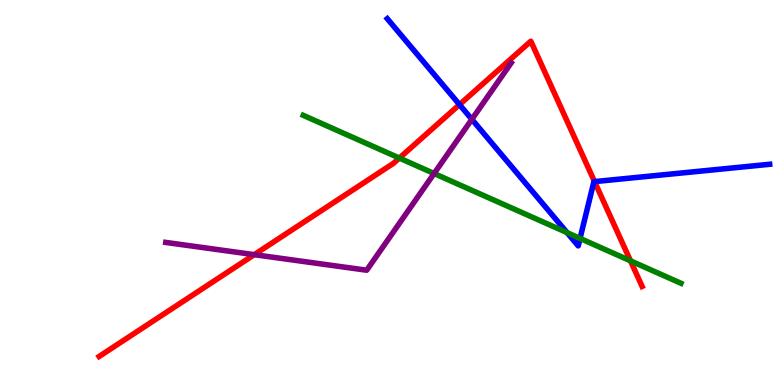[{'lines': ['blue', 'red'], 'intersections': [{'x': 5.93, 'y': 7.28}, {'x': 7.67, 'y': 5.28}]}, {'lines': ['green', 'red'], 'intersections': [{'x': 5.15, 'y': 5.89}, {'x': 8.14, 'y': 3.22}]}, {'lines': ['purple', 'red'], 'intersections': [{'x': 3.28, 'y': 3.39}]}, {'lines': ['blue', 'green'], 'intersections': [{'x': 7.32, 'y': 3.96}, {'x': 7.48, 'y': 3.81}]}, {'lines': ['blue', 'purple'], 'intersections': [{'x': 6.09, 'y': 6.9}]}, {'lines': ['green', 'purple'], 'intersections': [{'x': 5.6, 'y': 5.49}]}]